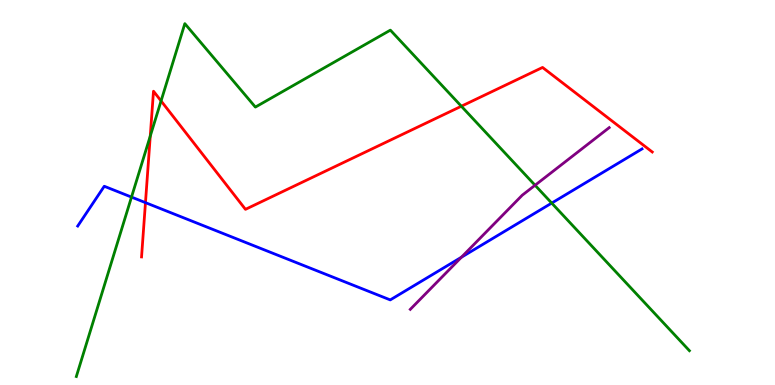[{'lines': ['blue', 'red'], 'intersections': [{'x': 1.88, 'y': 4.74}]}, {'lines': ['green', 'red'], 'intersections': [{'x': 1.94, 'y': 6.47}, {'x': 2.08, 'y': 7.38}, {'x': 5.95, 'y': 7.24}]}, {'lines': ['purple', 'red'], 'intersections': []}, {'lines': ['blue', 'green'], 'intersections': [{'x': 1.7, 'y': 4.88}, {'x': 7.12, 'y': 4.73}]}, {'lines': ['blue', 'purple'], 'intersections': [{'x': 5.95, 'y': 3.32}]}, {'lines': ['green', 'purple'], 'intersections': [{'x': 6.9, 'y': 5.19}]}]